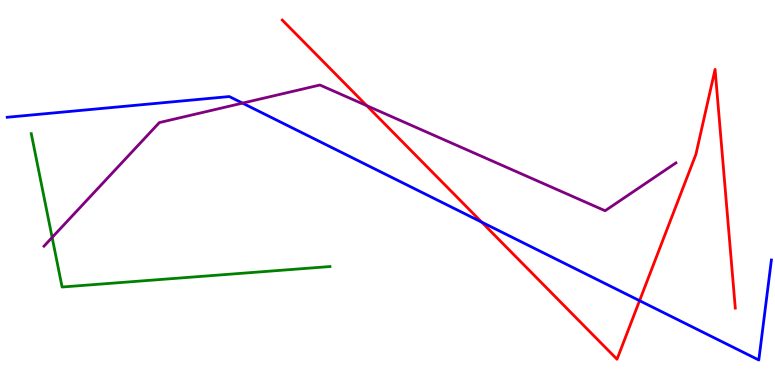[{'lines': ['blue', 'red'], 'intersections': [{'x': 6.22, 'y': 4.23}, {'x': 8.25, 'y': 2.19}]}, {'lines': ['green', 'red'], 'intersections': []}, {'lines': ['purple', 'red'], 'intersections': [{'x': 4.73, 'y': 7.26}]}, {'lines': ['blue', 'green'], 'intersections': []}, {'lines': ['blue', 'purple'], 'intersections': [{'x': 3.13, 'y': 7.32}]}, {'lines': ['green', 'purple'], 'intersections': [{'x': 0.673, 'y': 3.83}]}]